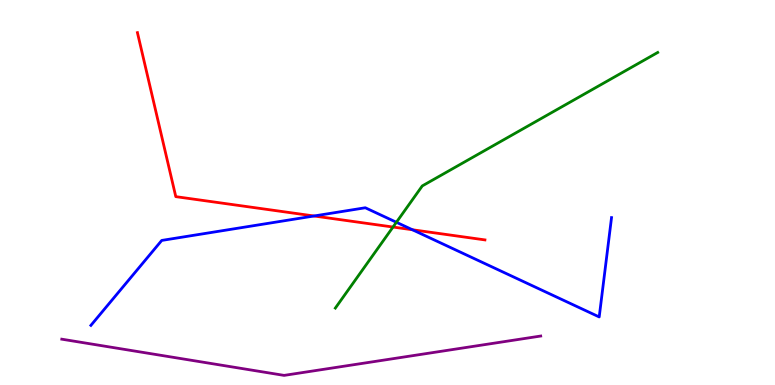[{'lines': ['blue', 'red'], 'intersections': [{'x': 4.05, 'y': 4.39}, {'x': 5.32, 'y': 4.03}]}, {'lines': ['green', 'red'], 'intersections': [{'x': 5.07, 'y': 4.1}]}, {'lines': ['purple', 'red'], 'intersections': []}, {'lines': ['blue', 'green'], 'intersections': [{'x': 5.11, 'y': 4.23}]}, {'lines': ['blue', 'purple'], 'intersections': []}, {'lines': ['green', 'purple'], 'intersections': []}]